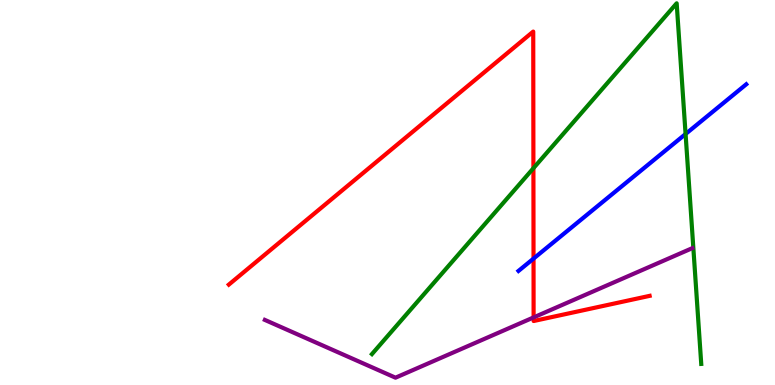[{'lines': ['blue', 'red'], 'intersections': [{'x': 6.88, 'y': 3.28}]}, {'lines': ['green', 'red'], 'intersections': [{'x': 6.88, 'y': 5.63}]}, {'lines': ['purple', 'red'], 'intersections': [{'x': 6.89, 'y': 1.76}]}, {'lines': ['blue', 'green'], 'intersections': [{'x': 8.85, 'y': 6.52}]}, {'lines': ['blue', 'purple'], 'intersections': []}, {'lines': ['green', 'purple'], 'intersections': []}]